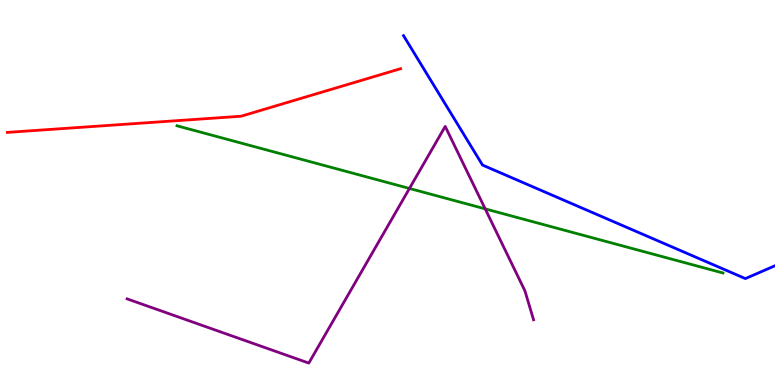[{'lines': ['blue', 'red'], 'intersections': []}, {'lines': ['green', 'red'], 'intersections': []}, {'lines': ['purple', 'red'], 'intersections': []}, {'lines': ['blue', 'green'], 'intersections': []}, {'lines': ['blue', 'purple'], 'intersections': []}, {'lines': ['green', 'purple'], 'intersections': [{'x': 5.28, 'y': 5.11}, {'x': 6.26, 'y': 4.57}]}]